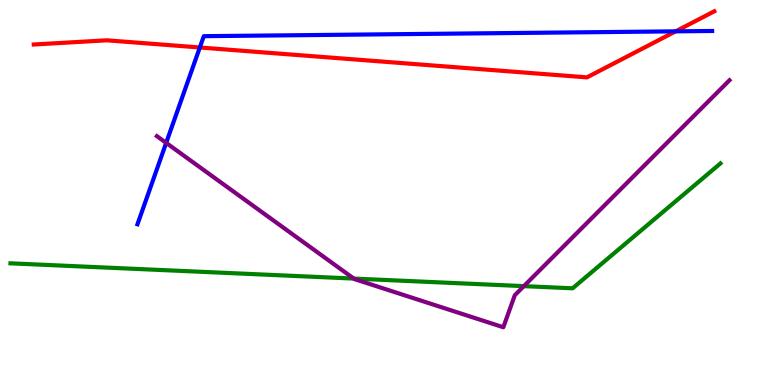[{'lines': ['blue', 'red'], 'intersections': [{'x': 2.58, 'y': 8.77}, {'x': 8.72, 'y': 9.19}]}, {'lines': ['green', 'red'], 'intersections': []}, {'lines': ['purple', 'red'], 'intersections': []}, {'lines': ['blue', 'green'], 'intersections': []}, {'lines': ['blue', 'purple'], 'intersections': [{'x': 2.14, 'y': 6.29}]}, {'lines': ['green', 'purple'], 'intersections': [{'x': 4.57, 'y': 2.76}, {'x': 6.76, 'y': 2.57}]}]